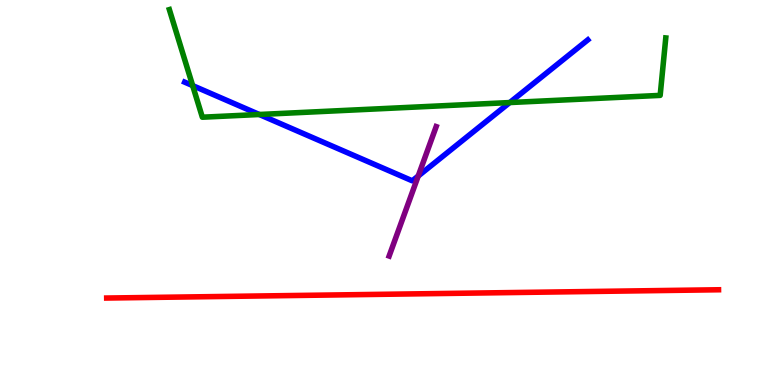[{'lines': ['blue', 'red'], 'intersections': []}, {'lines': ['green', 'red'], 'intersections': []}, {'lines': ['purple', 'red'], 'intersections': []}, {'lines': ['blue', 'green'], 'intersections': [{'x': 2.49, 'y': 7.78}, {'x': 3.35, 'y': 7.03}, {'x': 6.58, 'y': 7.34}]}, {'lines': ['blue', 'purple'], 'intersections': [{'x': 5.4, 'y': 5.43}]}, {'lines': ['green', 'purple'], 'intersections': []}]